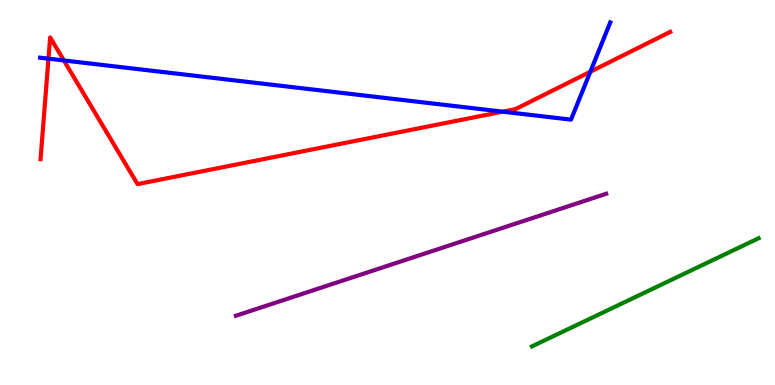[{'lines': ['blue', 'red'], 'intersections': [{'x': 0.625, 'y': 8.48}, {'x': 0.824, 'y': 8.43}, {'x': 6.49, 'y': 7.1}, {'x': 7.62, 'y': 8.14}]}, {'lines': ['green', 'red'], 'intersections': []}, {'lines': ['purple', 'red'], 'intersections': []}, {'lines': ['blue', 'green'], 'intersections': []}, {'lines': ['blue', 'purple'], 'intersections': []}, {'lines': ['green', 'purple'], 'intersections': []}]